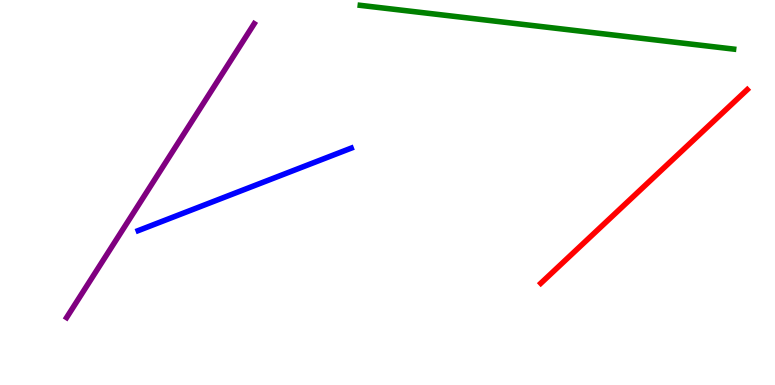[{'lines': ['blue', 'red'], 'intersections': []}, {'lines': ['green', 'red'], 'intersections': []}, {'lines': ['purple', 'red'], 'intersections': []}, {'lines': ['blue', 'green'], 'intersections': []}, {'lines': ['blue', 'purple'], 'intersections': []}, {'lines': ['green', 'purple'], 'intersections': []}]